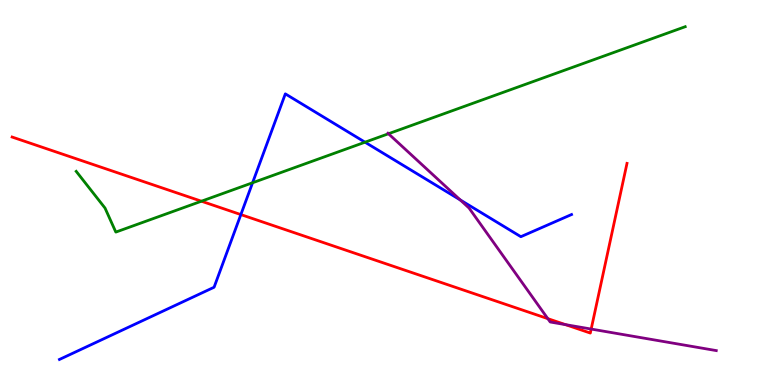[{'lines': ['blue', 'red'], 'intersections': [{'x': 3.11, 'y': 4.43}]}, {'lines': ['green', 'red'], 'intersections': [{'x': 2.6, 'y': 4.77}]}, {'lines': ['purple', 'red'], 'intersections': [{'x': 7.07, 'y': 1.72}, {'x': 7.3, 'y': 1.57}, {'x': 7.63, 'y': 1.45}]}, {'lines': ['blue', 'green'], 'intersections': [{'x': 3.26, 'y': 5.25}, {'x': 4.71, 'y': 6.31}]}, {'lines': ['blue', 'purple'], 'intersections': [{'x': 5.94, 'y': 4.81}]}, {'lines': ['green', 'purple'], 'intersections': [{'x': 5.01, 'y': 6.53}]}]